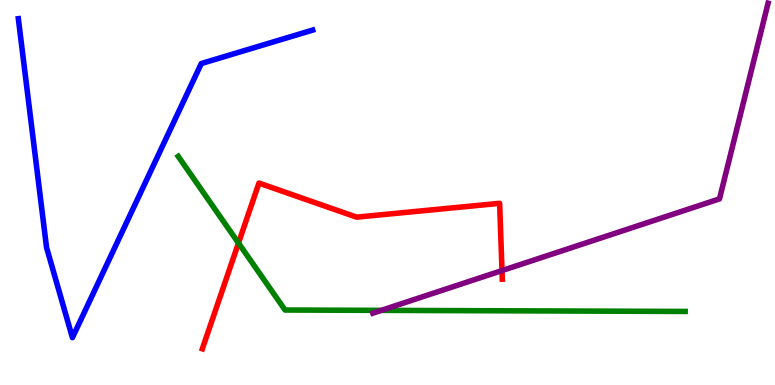[{'lines': ['blue', 'red'], 'intersections': []}, {'lines': ['green', 'red'], 'intersections': [{'x': 3.08, 'y': 3.69}]}, {'lines': ['purple', 'red'], 'intersections': [{'x': 6.48, 'y': 2.97}]}, {'lines': ['blue', 'green'], 'intersections': []}, {'lines': ['blue', 'purple'], 'intersections': []}, {'lines': ['green', 'purple'], 'intersections': [{'x': 4.92, 'y': 1.94}]}]